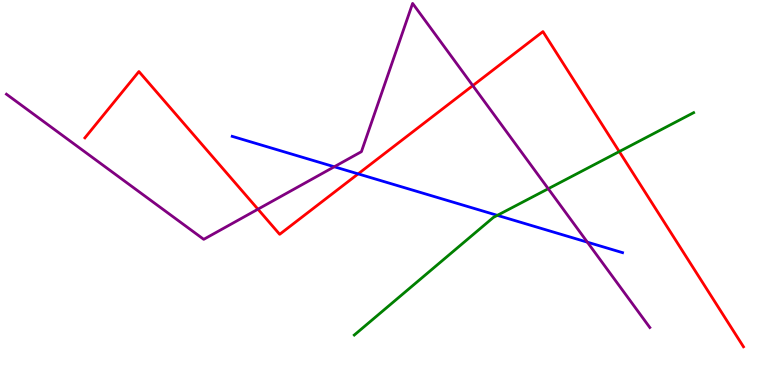[{'lines': ['blue', 'red'], 'intersections': [{'x': 4.62, 'y': 5.48}]}, {'lines': ['green', 'red'], 'intersections': [{'x': 7.99, 'y': 6.06}]}, {'lines': ['purple', 'red'], 'intersections': [{'x': 3.33, 'y': 4.57}, {'x': 6.1, 'y': 7.78}]}, {'lines': ['blue', 'green'], 'intersections': [{'x': 6.42, 'y': 4.41}]}, {'lines': ['blue', 'purple'], 'intersections': [{'x': 4.31, 'y': 5.67}, {'x': 7.58, 'y': 3.71}]}, {'lines': ['green', 'purple'], 'intersections': [{'x': 7.07, 'y': 5.1}]}]